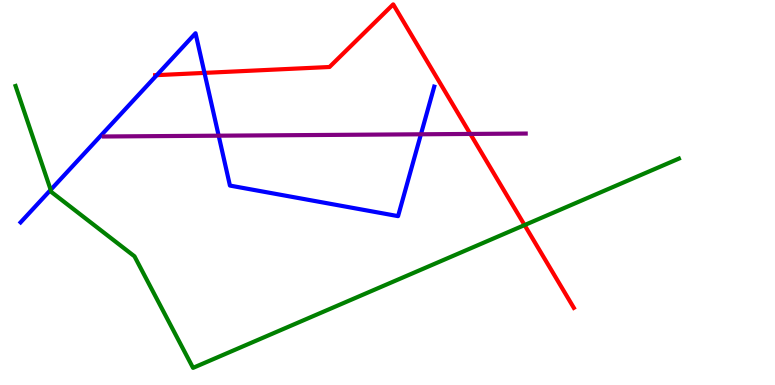[{'lines': ['blue', 'red'], 'intersections': [{'x': 2.02, 'y': 8.05}, {'x': 2.64, 'y': 8.11}]}, {'lines': ['green', 'red'], 'intersections': [{'x': 6.77, 'y': 4.15}]}, {'lines': ['purple', 'red'], 'intersections': [{'x': 6.07, 'y': 6.52}]}, {'lines': ['blue', 'green'], 'intersections': [{'x': 0.654, 'y': 5.07}]}, {'lines': ['blue', 'purple'], 'intersections': [{'x': 2.82, 'y': 6.48}, {'x': 5.43, 'y': 6.51}]}, {'lines': ['green', 'purple'], 'intersections': []}]